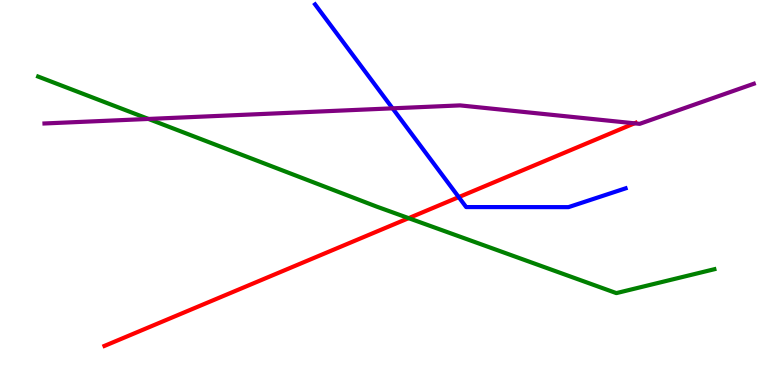[{'lines': ['blue', 'red'], 'intersections': [{'x': 5.92, 'y': 4.88}]}, {'lines': ['green', 'red'], 'intersections': [{'x': 5.27, 'y': 4.33}]}, {'lines': ['purple', 'red'], 'intersections': [{'x': 8.19, 'y': 6.8}]}, {'lines': ['blue', 'green'], 'intersections': []}, {'lines': ['blue', 'purple'], 'intersections': [{'x': 5.07, 'y': 7.19}]}, {'lines': ['green', 'purple'], 'intersections': [{'x': 1.92, 'y': 6.91}]}]